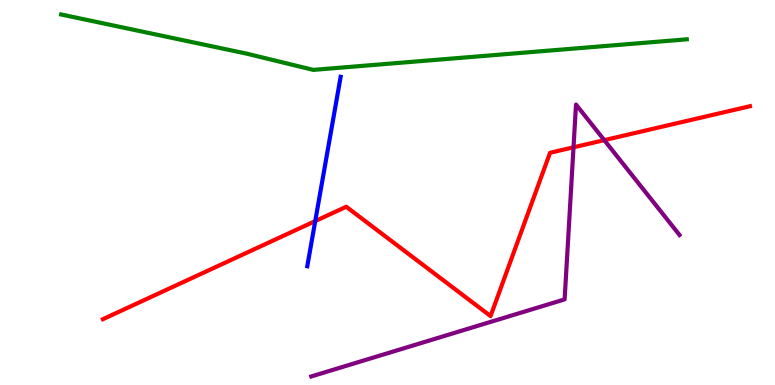[{'lines': ['blue', 'red'], 'intersections': [{'x': 4.07, 'y': 4.26}]}, {'lines': ['green', 'red'], 'intersections': []}, {'lines': ['purple', 'red'], 'intersections': [{'x': 7.4, 'y': 6.17}, {'x': 7.8, 'y': 6.36}]}, {'lines': ['blue', 'green'], 'intersections': []}, {'lines': ['blue', 'purple'], 'intersections': []}, {'lines': ['green', 'purple'], 'intersections': []}]